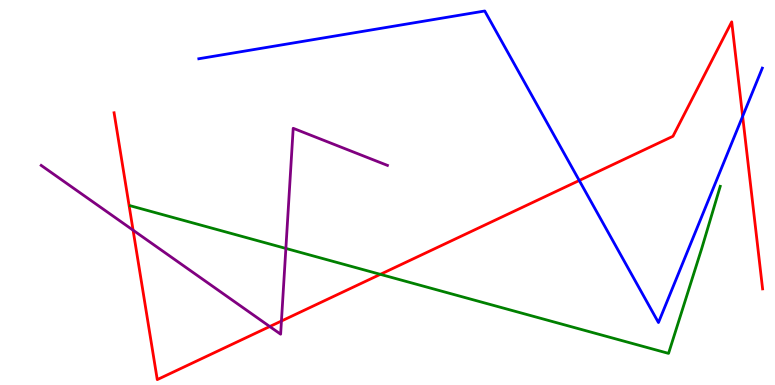[{'lines': ['blue', 'red'], 'intersections': [{'x': 7.47, 'y': 5.31}, {'x': 9.58, 'y': 6.98}]}, {'lines': ['green', 'red'], 'intersections': [{'x': 4.91, 'y': 2.87}]}, {'lines': ['purple', 'red'], 'intersections': [{'x': 1.72, 'y': 4.02}, {'x': 3.48, 'y': 1.52}, {'x': 3.63, 'y': 1.66}]}, {'lines': ['blue', 'green'], 'intersections': []}, {'lines': ['blue', 'purple'], 'intersections': []}, {'lines': ['green', 'purple'], 'intersections': [{'x': 3.69, 'y': 3.55}]}]